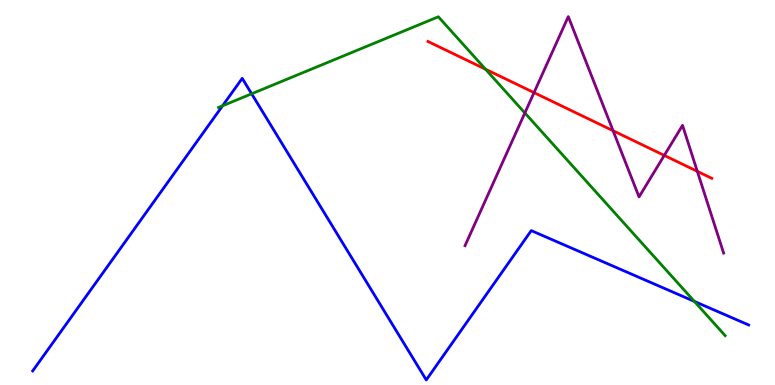[{'lines': ['blue', 'red'], 'intersections': []}, {'lines': ['green', 'red'], 'intersections': [{'x': 6.26, 'y': 8.2}]}, {'lines': ['purple', 'red'], 'intersections': [{'x': 6.89, 'y': 7.59}, {'x': 7.91, 'y': 6.6}, {'x': 8.57, 'y': 5.96}, {'x': 9.0, 'y': 5.55}]}, {'lines': ['blue', 'green'], 'intersections': [{'x': 2.87, 'y': 7.25}, {'x': 3.25, 'y': 7.56}, {'x': 8.96, 'y': 2.17}]}, {'lines': ['blue', 'purple'], 'intersections': []}, {'lines': ['green', 'purple'], 'intersections': [{'x': 6.77, 'y': 7.07}]}]